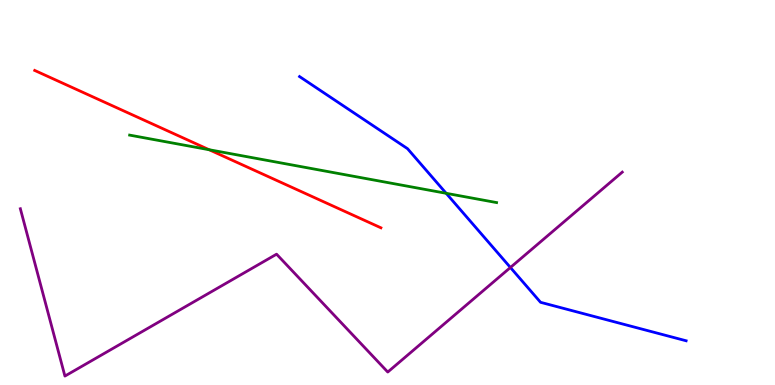[{'lines': ['blue', 'red'], 'intersections': []}, {'lines': ['green', 'red'], 'intersections': [{'x': 2.7, 'y': 6.11}]}, {'lines': ['purple', 'red'], 'intersections': []}, {'lines': ['blue', 'green'], 'intersections': [{'x': 5.76, 'y': 4.98}]}, {'lines': ['blue', 'purple'], 'intersections': [{'x': 6.59, 'y': 3.05}]}, {'lines': ['green', 'purple'], 'intersections': []}]